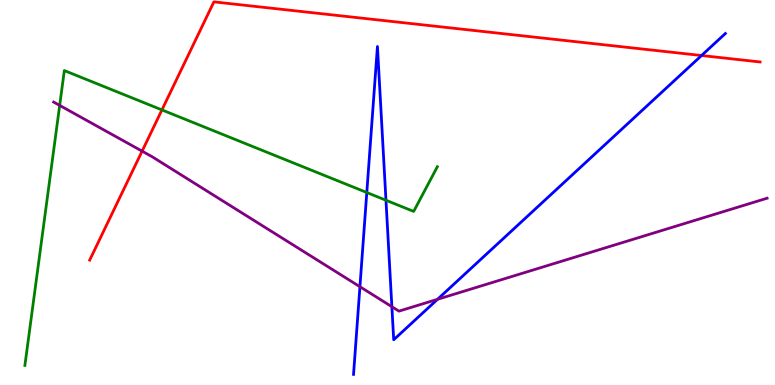[{'lines': ['blue', 'red'], 'intersections': [{'x': 9.05, 'y': 8.56}]}, {'lines': ['green', 'red'], 'intersections': [{'x': 2.09, 'y': 7.15}]}, {'lines': ['purple', 'red'], 'intersections': [{'x': 1.83, 'y': 6.07}]}, {'lines': ['blue', 'green'], 'intersections': [{'x': 4.73, 'y': 5.0}, {'x': 4.98, 'y': 4.8}]}, {'lines': ['blue', 'purple'], 'intersections': [{'x': 4.64, 'y': 2.55}, {'x': 5.06, 'y': 2.03}, {'x': 5.65, 'y': 2.23}]}, {'lines': ['green', 'purple'], 'intersections': [{'x': 0.77, 'y': 7.26}]}]